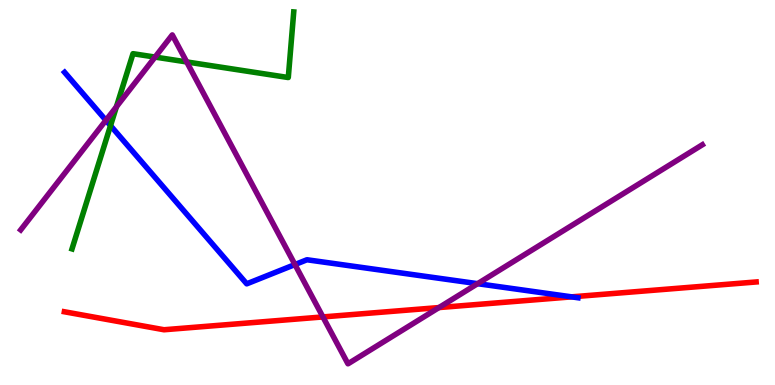[{'lines': ['blue', 'red'], 'intersections': [{'x': 7.38, 'y': 2.29}]}, {'lines': ['green', 'red'], 'intersections': []}, {'lines': ['purple', 'red'], 'intersections': [{'x': 4.17, 'y': 1.77}, {'x': 5.66, 'y': 2.01}]}, {'lines': ['blue', 'green'], 'intersections': [{'x': 1.43, 'y': 6.74}]}, {'lines': ['blue', 'purple'], 'intersections': [{'x': 1.37, 'y': 6.88}, {'x': 3.81, 'y': 3.13}, {'x': 6.16, 'y': 2.63}]}, {'lines': ['green', 'purple'], 'intersections': [{'x': 1.5, 'y': 7.23}, {'x': 2.0, 'y': 8.52}, {'x': 2.41, 'y': 8.39}]}]